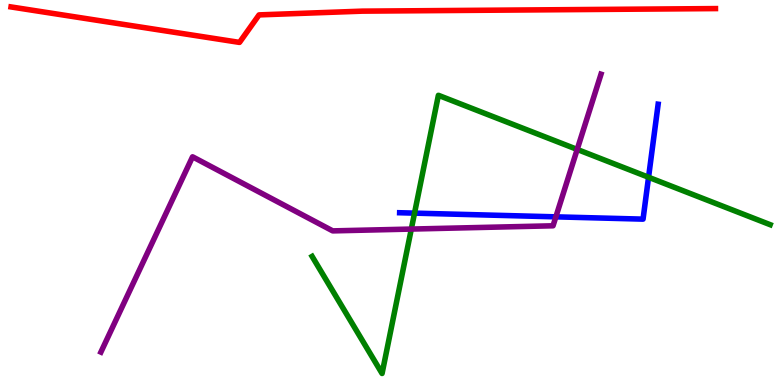[{'lines': ['blue', 'red'], 'intersections': []}, {'lines': ['green', 'red'], 'intersections': []}, {'lines': ['purple', 'red'], 'intersections': []}, {'lines': ['blue', 'green'], 'intersections': [{'x': 5.35, 'y': 4.46}, {'x': 8.37, 'y': 5.4}]}, {'lines': ['blue', 'purple'], 'intersections': [{'x': 7.17, 'y': 4.37}]}, {'lines': ['green', 'purple'], 'intersections': [{'x': 5.31, 'y': 4.05}, {'x': 7.45, 'y': 6.12}]}]